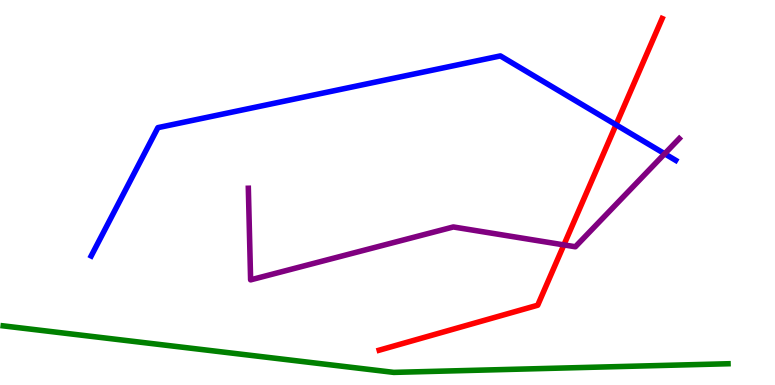[{'lines': ['blue', 'red'], 'intersections': [{'x': 7.95, 'y': 6.76}]}, {'lines': ['green', 'red'], 'intersections': []}, {'lines': ['purple', 'red'], 'intersections': [{'x': 7.28, 'y': 3.64}]}, {'lines': ['blue', 'green'], 'intersections': []}, {'lines': ['blue', 'purple'], 'intersections': [{'x': 8.58, 'y': 6.01}]}, {'lines': ['green', 'purple'], 'intersections': []}]